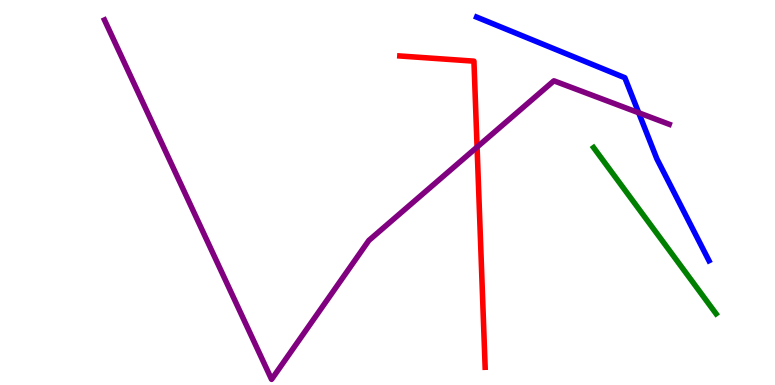[{'lines': ['blue', 'red'], 'intersections': []}, {'lines': ['green', 'red'], 'intersections': []}, {'lines': ['purple', 'red'], 'intersections': [{'x': 6.16, 'y': 6.18}]}, {'lines': ['blue', 'green'], 'intersections': []}, {'lines': ['blue', 'purple'], 'intersections': [{'x': 8.24, 'y': 7.07}]}, {'lines': ['green', 'purple'], 'intersections': []}]